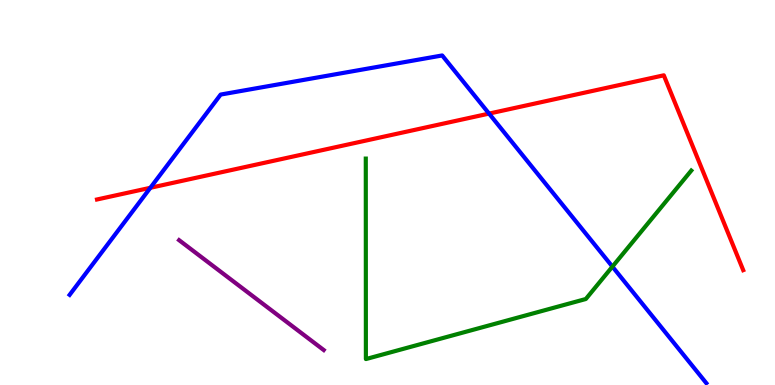[{'lines': ['blue', 'red'], 'intersections': [{'x': 1.94, 'y': 5.12}, {'x': 6.31, 'y': 7.05}]}, {'lines': ['green', 'red'], 'intersections': []}, {'lines': ['purple', 'red'], 'intersections': []}, {'lines': ['blue', 'green'], 'intersections': [{'x': 7.9, 'y': 3.07}]}, {'lines': ['blue', 'purple'], 'intersections': []}, {'lines': ['green', 'purple'], 'intersections': []}]